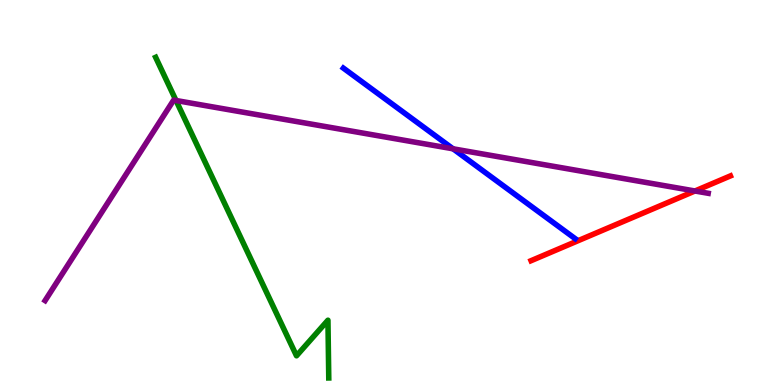[{'lines': ['blue', 'red'], 'intersections': []}, {'lines': ['green', 'red'], 'intersections': []}, {'lines': ['purple', 'red'], 'intersections': [{'x': 8.97, 'y': 5.04}]}, {'lines': ['blue', 'green'], 'intersections': []}, {'lines': ['blue', 'purple'], 'intersections': [{'x': 5.85, 'y': 6.13}]}, {'lines': ['green', 'purple'], 'intersections': [{'x': 2.27, 'y': 7.39}]}]